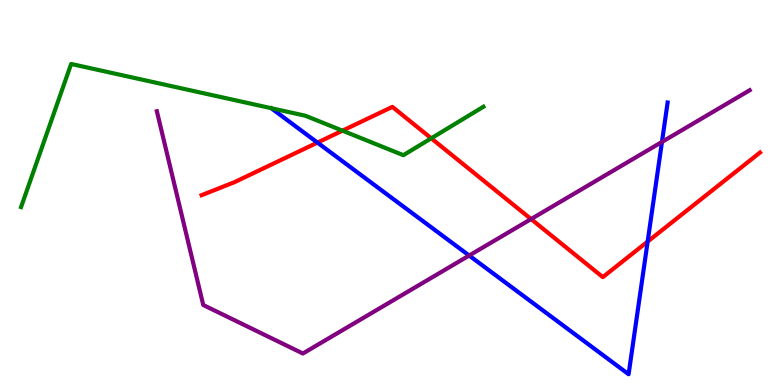[{'lines': ['blue', 'red'], 'intersections': [{'x': 4.1, 'y': 6.3}, {'x': 8.36, 'y': 3.73}]}, {'lines': ['green', 'red'], 'intersections': [{'x': 4.42, 'y': 6.61}, {'x': 5.56, 'y': 6.41}]}, {'lines': ['purple', 'red'], 'intersections': [{'x': 6.85, 'y': 4.31}]}, {'lines': ['blue', 'green'], 'intersections': []}, {'lines': ['blue', 'purple'], 'intersections': [{'x': 6.05, 'y': 3.36}, {'x': 8.54, 'y': 6.31}]}, {'lines': ['green', 'purple'], 'intersections': []}]